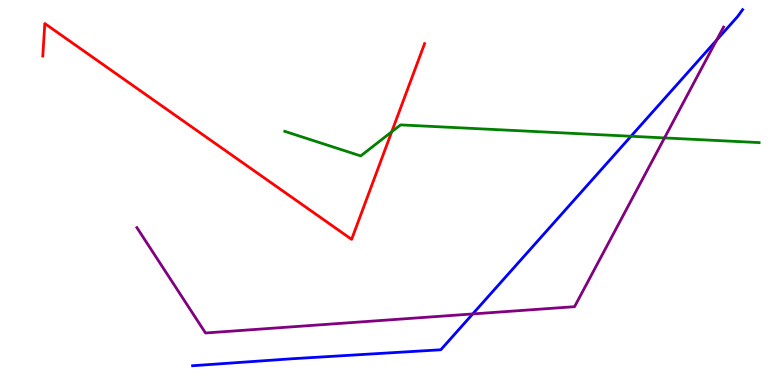[{'lines': ['blue', 'red'], 'intersections': []}, {'lines': ['green', 'red'], 'intersections': [{'x': 5.05, 'y': 6.58}]}, {'lines': ['purple', 'red'], 'intersections': []}, {'lines': ['blue', 'green'], 'intersections': [{'x': 8.14, 'y': 6.46}]}, {'lines': ['blue', 'purple'], 'intersections': [{'x': 6.1, 'y': 1.85}, {'x': 9.25, 'y': 8.96}]}, {'lines': ['green', 'purple'], 'intersections': [{'x': 8.57, 'y': 6.42}]}]